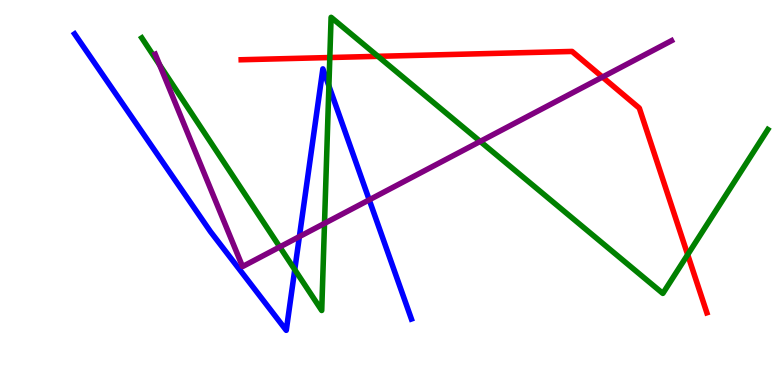[{'lines': ['blue', 'red'], 'intersections': []}, {'lines': ['green', 'red'], 'intersections': [{'x': 4.26, 'y': 8.51}, {'x': 4.88, 'y': 8.54}, {'x': 8.87, 'y': 3.39}]}, {'lines': ['purple', 'red'], 'intersections': [{'x': 7.77, 'y': 8.0}]}, {'lines': ['blue', 'green'], 'intersections': [{'x': 3.8, 'y': 3.0}, {'x': 4.24, 'y': 7.77}]}, {'lines': ['blue', 'purple'], 'intersections': [{'x': 3.86, 'y': 3.85}, {'x': 4.76, 'y': 4.81}]}, {'lines': ['green', 'purple'], 'intersections': [{'x': 2.06, 'y': 8.31}, {'x': 3.61, 'y': 3.59}, {'x': 4.19, 'y': 4.2}, {'x': 6.2, 'y': 6.33}]}]